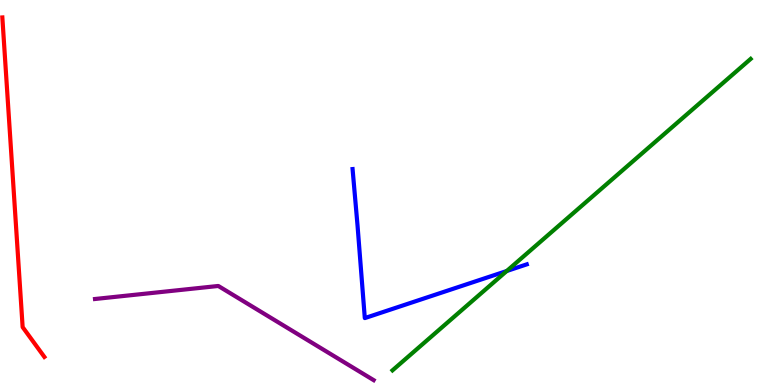[{'lines': ['blue', 'red'], 'intersections': []}, {'lines': ['green', 'red'], 'intersections': []}, {'lines': ['purple', 'red'], 'intersections': []}, {'lines': ['blue', 'green'], 'intersections': [{'x': 6.54, 'y': 2.96}]}, {'lines': ['blue', 'purple'], 'intersections': []}, {'lines': ['green', 'purple'], 'intersections': []}]